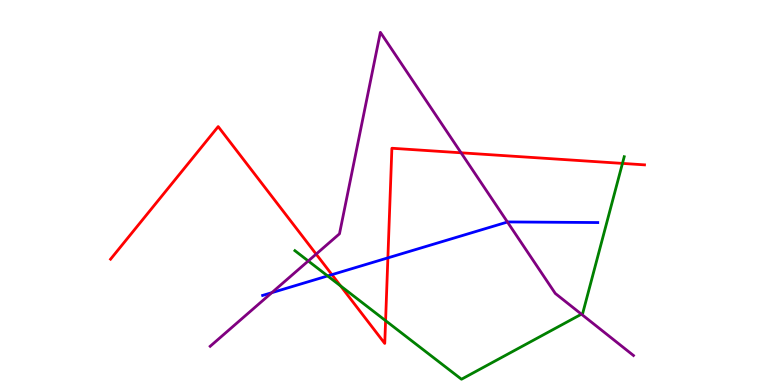[{'lines': ['blue', 'red'], 'intersections': [{'x': 4.28, 'y': 2.87}, {'x': 5.0, 'y': 3.3}]}, {'lines': ['green', 'red'], 'intersections': [{'x': 4.39, 'y': 2.57}, {'x': 4.98, 'y': 1.67}, {'x': 8.03, 'y': 5.76}]}, {'lines': ['purple', 'red'], 'intersections': [{'x': 4.08, 'y': 3.4}, {'x': 5.95, 'y': 6.03}]}, {'lines': ['blue', 'green'], 'intersections': [{'x': 4.23, 'y': 2.83}]}, {'lines': ['blue', 'purple'], 'intersections': [{'x': 3.51, 'y': 2.4}, {'x': 6.55, 'y': 4.23}]}, {'lines': ['green', 'purple'], 'intersections': [{'x': 3.98, 'y': 3.22}, {'x': 7.5, 'y': 1.84}]}]